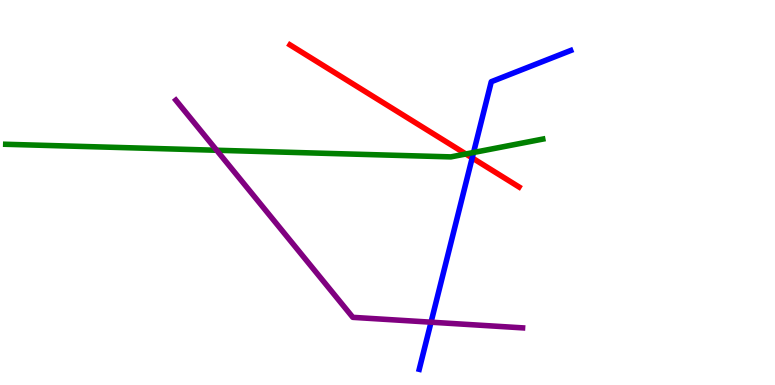[{'lines': ['blue', 'red'], 'intersections': [{'x': 6.09, 'y': 5.9}]}, {'lines': ['green', 'red'], 'intersections': [{'x': 6.01, 'y': 6.0}]}, {'lines': ['purple', 'red'], 'intersections': []}, {'lines': ['blue', 'green'], 'intersections': [{'x': 6.11, 'y': 6.04}]}, {'lines': ['blue', 'purple'], 'intersections': [{'x': 5.56, 'y': 1.63}]}, {'lines': ['green', 'purple'], 'intersections': [{'x': 2.8, 'y': 6.1}]}]